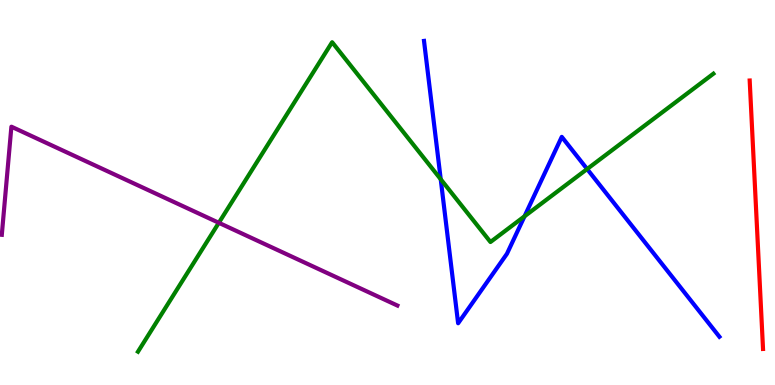[{'lines': ['blue', 'red'], 'intersections': []}, {'lines': ['green', 'red'], 'intersections': []}, {'lines': ['purple', 'red'], 'intersections': []}, {'lines': ['blue', 'green'], 'intersections': [{'x': 5.69, 'y': 5.34}, {'x': 6.77, 'y': 4.38}, {'x': 7.58, 'y': 5.61}]}, {'lines': ['blue', 'purple'], 'intersections': []}, {'lines': ['green', 'purple'], 'intersections': [{'x': 2.82, 'y': 4.21}]}]